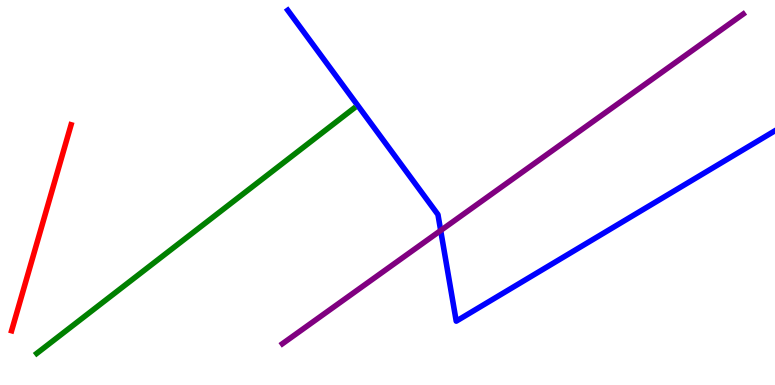[{'lines': ['blue', 'red'], 'intersections': []}, {'lines': ['green', 'red'], 'intersections': []}, {'lines': ['purple', 'red'], 'intersections': []}, {'lines': ['blue', 'green'], 'intersections': []}, {'lines': ['blue', 'purple'], 'intersections': [{'x': 5.69, 'y': 4.01}]}, {'lines': ['green', 'purple'], 'intersections': []}]